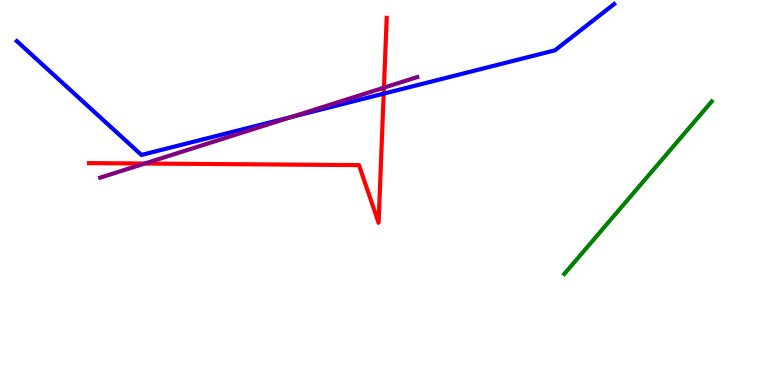[{'lines': ['blue', 'red'], 'intersections': [{'x': 4.95, 'y': 7.57}]}, {'lines': ['green', 'red'], 'intersections': []}, {'lines': ['purple', 'red'], 'intersections': [{'x': 1.87, 'y': 5.75}, {'x': 4.95, 'y': 7.72}]}, {'lines': ['blue', 'green'], 'intersections': []}, {'lines': ['blue', 'purple'], 'intersections': [{'x': 3.76, 'y': 6.96}]}, {'lines': ['green', 'purple'], 'intersections': []}]